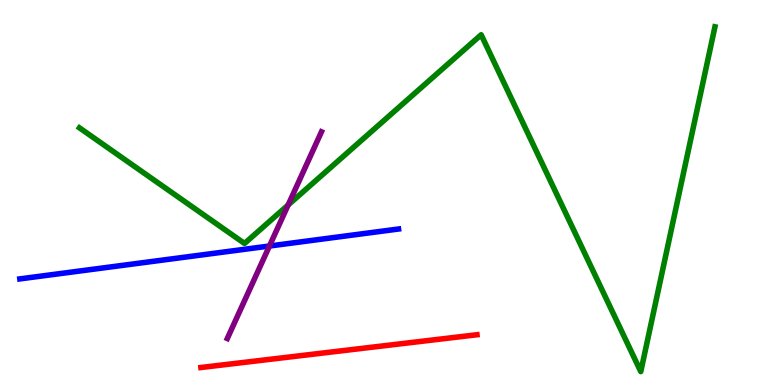[{'lines': ['blue', 'red'], 'intersections': []}, {'lines': ['green', 'red'], 'intersections': []}, {'lines': ['purple', 'red'], 'intersections': []}, {'lines': ['blue', 'green'], 'intersections': []}, {'lines': ['blue', 'purple'], 'intersections': [{'x': 3.48, 'y': 3.61}]}, {'lines': ['green', 'purple'], 'intersections': [{'x': 3.72, 'y': 4.67}]}]